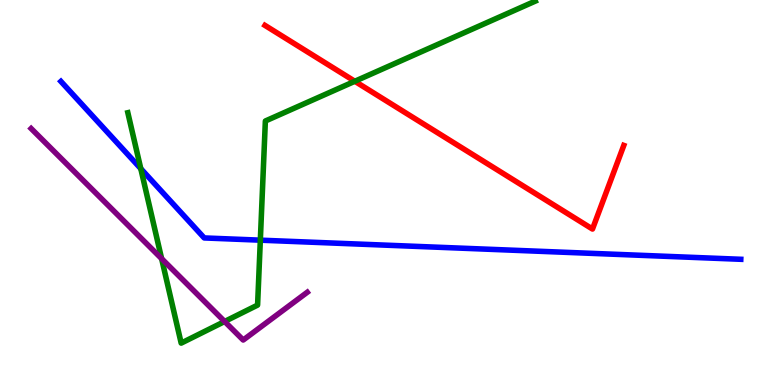[{'lines': ['blue', 'red'], 'intersections': []}, {'lines': ['green', 'red'], 'intersections': [{'x': 4.58, 'y': 7.89}]}, {'lines': ['purple', 'red'], 'intersections': []}, {'lines': ['blue', 'green'], 'intersections': [{'x': 1.82, 'y': 5.62}, {'x': 3.36, 'y': 3.76}]}, {'lines': ['blue', 'purple'], 'intersections': []}, {'lines': ['green', 'purple'], 'intersections': [{'x': 2.09, 'y': 3.28}, {'x': 2.9, 'y': 1.65}]}]